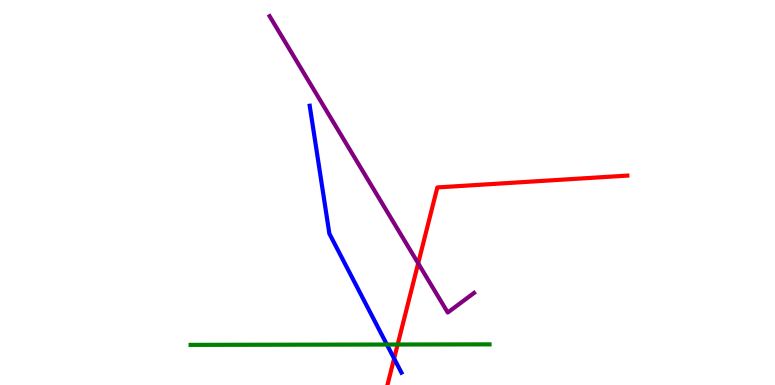[{'lines': ['blue', 'red'], 'intersections': [{'x': 5.09, 'y': 0.688}]}, {'lines': ['green', 'red'], 'intersections': [{'x': 5.13, 'y': 1.05}]}, {'lines': ['purple', 'red'], 'intersections': [{'x': 5.4, 'y': 3.16}]}, {'lines': ['blue', 'green'], 'intersections': [{'x': 4.99, 'y': 1.05}]}, {'lines': ['blue', 'purple'], 'intersections': []}, {'lines': ['green', 'purple'], 'intersections': []}]